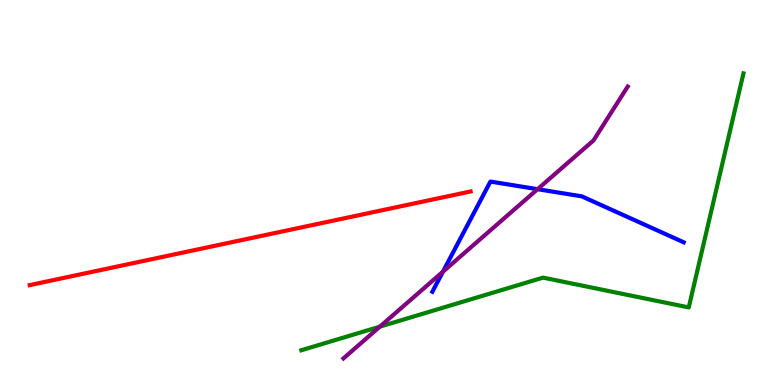[{'lines': ['blue', 'red'], 'intersections': []}, {'lines': ['green', 'red'], 'intersections': []}, {'lines': ['purple', 'red'], 'intersections': []}, {'lines': ['blue', 'green'], 'intersections': []}, {'lines': ['blue', 'purple'], 'intersections': [{'x': 5.72, 'y': 2.94}, {'x': 6.94, 'y': 5.09}]}, {'lines': ['green', 'purple'], 'intersections': [{'x': 4.9, 'y': 1.52}]}]